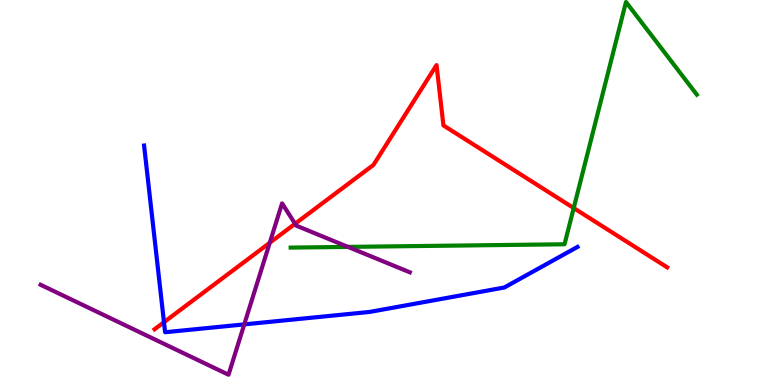[{'lines': ['blue', 'red'], 'intersections': [{'x': 2.12, 'y': 1.63}]}, {'lines': ['green', 'red'], 'intersections': [{'x': 7.4, 'y': 4.6}]}, {'lines': ['purple', 'red'], 'intersections': [{'x': 3.48, 'y': 3.69}, {'x': 3.81, 'y': 4.19}]}, {'lines': ['blue', 'green'], 'intersections': []}, {'lines': ['blue', 'purple'], 'intersections': [{'x': 3.15, 'y': 1.57}]}, {'lines': ['green', 'purple'], 'intersections': [{'x': 4.49, 'y': 3.59}]}]